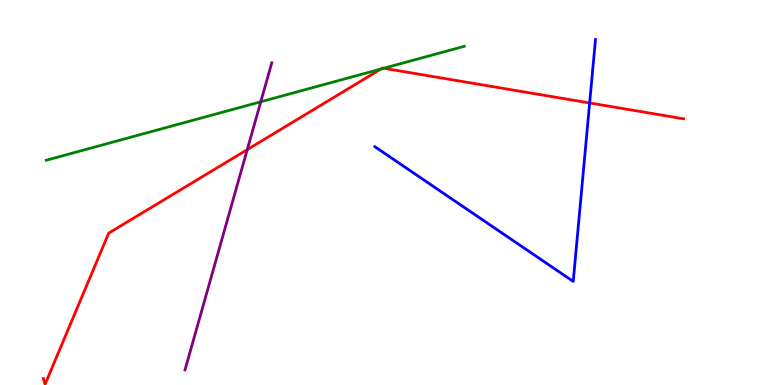[{'lines': ['blue', 'red'], 'intersections': [{'x': 7.61, 'y': 7.33}]}, {'lines': ['green', 'red'], 'intersections': [{'x': 4.92, 'y': 8.21}, {'x': 4.95, 'y': 8.23}]}, {'lines': ['purple', 'red'], 'intersections': [{'x': 3.19, 'y': 6.11}]}, {'lines': ['blue', 'green'], 'intersections': []}, {'lines': ['blue', 'purple'], 'intersections': []}, {'lines': ['green', 'purple'], 'intersections': [{'x': 3.36, 'y': 7.36}]}]